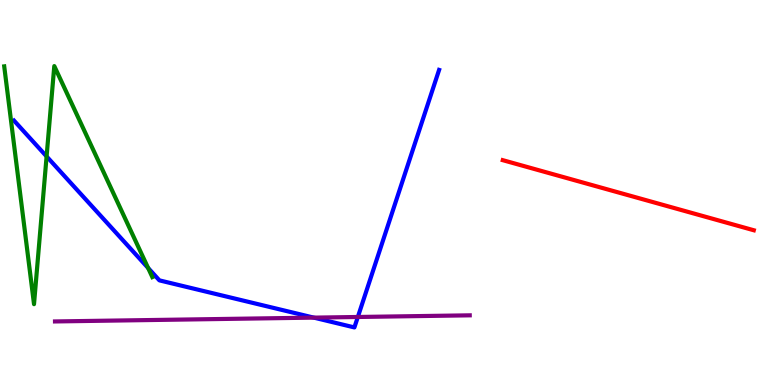[{'lines': ['blue', 'red'], 'intersections': []}, {'lines': ['green', 'red'], 'intersections': []}, {'lines': ['purple', 'red'], 'intersections': []}, {'lines': ['blue', 'green'], 'intersections': [{'x': 0.601, 'y': 5.94}, {'x': 1.91, 'y': 3.04}]}, {'lines': ['blue', 'purple'], 'intersections': [{'x': 4.05, 'y': 1.75}, {'x': 4.62, 'y': 1.77}]}, {'lines': ['green', 'purple'], 'intersections': []}]